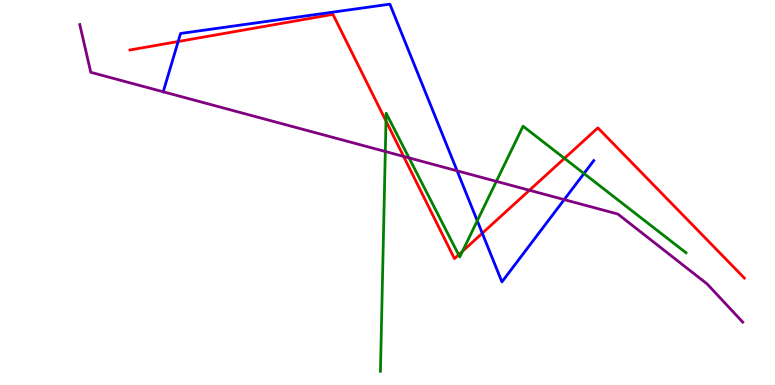[{'lines': ['blue', 'red'], 'intersections': [{'x': 2.3, 'y': 8.92}, {'x': 6.22, 'y': 3.94}]}, {'lines': ['green', 'red'], 'intersections': [{'x': 4.98, 'y': 6.86}, {'x': 5.92, 'y': 3.38}, {'x': 5.97, 'y': 3.47}, {'x': 7.28, 'y': 5.89}]}, {'lines': ['purple', 'red'], 'intersections': [{'x': 5.21, 'y': 5.94}, {'x': 6.83, 'y': 5.06}]}, {'lines': ['blue', 'green'], 'intersections': [{'x': 6.16, 'y': 4.27}, {'x': 7.54, 'y': 5.49}]}, {'lines': ['blue', 'purple'], 'intersections': [{'x': 2.11, 'y': 7.62}, {'x': 5.9, 'y': 5.56}, {'x': 7.28, 'y': 4.82}]}, {'lines': ['green', 'purple'], 'intersections': [{'x': 4.97, 'y': 6.06}, {'x': 5.28, 'y': 5.9}, {'x': 6.4, 'y': 5.29}]}]